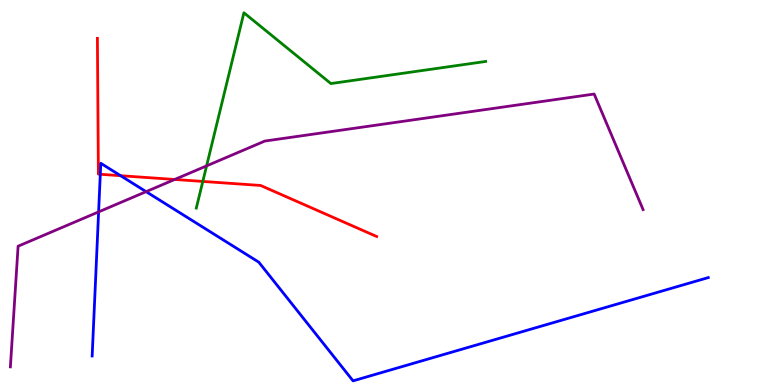[{'lines': ['blue', 'red'], 'intersections': [{'x': 1.29, 'y': 5.47}, {'x': 1.56, 'y': 5.44}]}, {'lines': ['green', 'red'], 'intersections': [{'x': 2.62, 'y': 5.29}]}, {'lines': ['purple', 'red'], 'intersections': [{'x': 2.25, 'y': 5.34}]}, {'lines': ['blue', 'green'], 'intersections': []}, {'lines': ['blue', 'purple'], 'intersections': [{'x': 1.27, 'y': 4.5}, {'x': 1.89, 'y': 5.02}]}, {'lines': ['green', 'purple'], 'intersections': [{'x': 2.67, 'y': 5.69}]}]